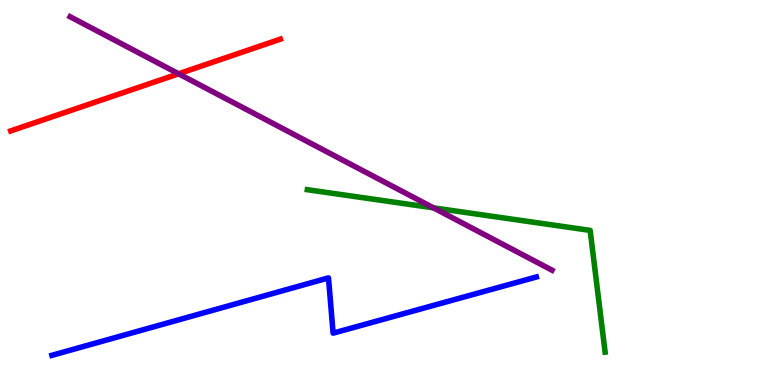[{'lines': ['blue', 'red'], 'intersections': []}, {'lines': ['green', 'red'], 'intersections': []}, {'lines': ['purple', 'red'], 'intersections': [{'x': 2.3, 'y': 8.08}]}, {'lines': ['blue', 'green'], 'intersections': []}, {'lines': ['blue', 'purple'], 'intersections': []}, {'lines': ['green', 'purple'], 'intersections': [{'x': 5.59, 'y': 4.6}]}]